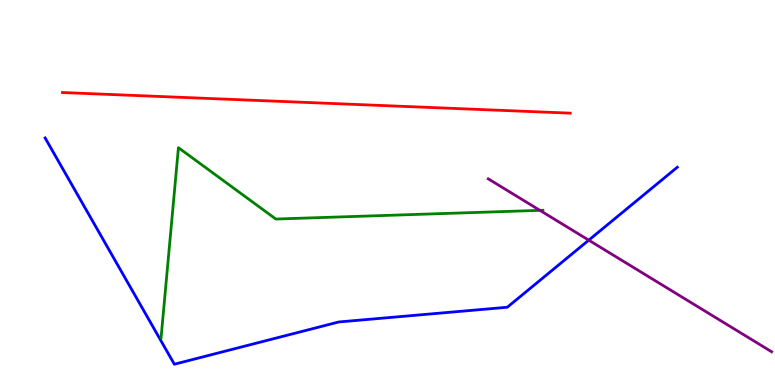[{'lines': ['blue', 'red'], 'intersections': []}, {'lines': ['green', 'red'], 'intersections': []}, {'lines': ['purple', 'red'], 'intersections': []}, {'lines': ['blue', 'green'], 'intersections': []}, {'lines': ['blue', 'purple'], 'intersections': [{'x': 7.6, 'y': 3.76}]}, {'lines': ['green', 'purple'], 'intersections': [{'x': 6.97, 'y': 4.54}]}]